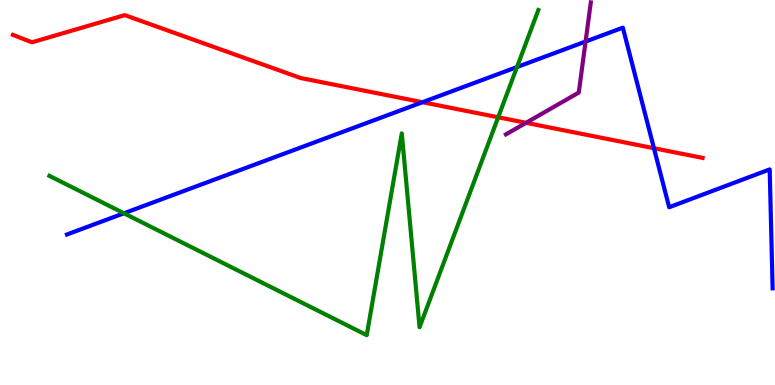[{'lines': ['blue', 'red'], 'intersections': [{'x': 5.45, 'y': 7.34}, {'x': 8.44, 'y': 6.15}]}, {'lines': ['green', 'red'], 'intersections': [{'x': 6.43, 'y': 6.95}]}, {'lines': ['purple', 'red'], 'intersections': [{'x': 6.79, 'y': 6.81}]}, {'lines': ['blue', 'green'], 'intersections': [{'x': 1.6, 'y': 4.46}, {'x': 6.67, 'y': 8.26}]}, {'lines': ['blue', 'purple'], 'intersections': [{'x': 7.56, 'y': 8.92}]}, {'lines': ['green', 'purple'], 'intersections': []}]